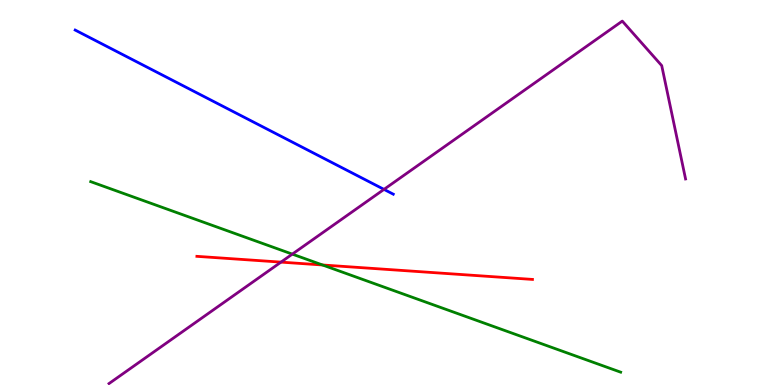[{'lines': ['blue', 'red'], 'intersections': []}, {'lines': ['green', 'red'], 'intersections': [{'x': 4.16, 'y': 3.12}]}, {'lines': ['purple', 'red'], 'intersections': [{'x': 3.63, 'y': 3.19}]}, {'lines': ['blue', 'green'], 'intersections': []}, {'lines': ['blue', 'purple'], 'intersections': [{'x': 4.95, 'y': 5.08}]}, {'lines': ['green', 'purple'], 'intersections': [{'x': 3.77, 'y': 3.4}]}]